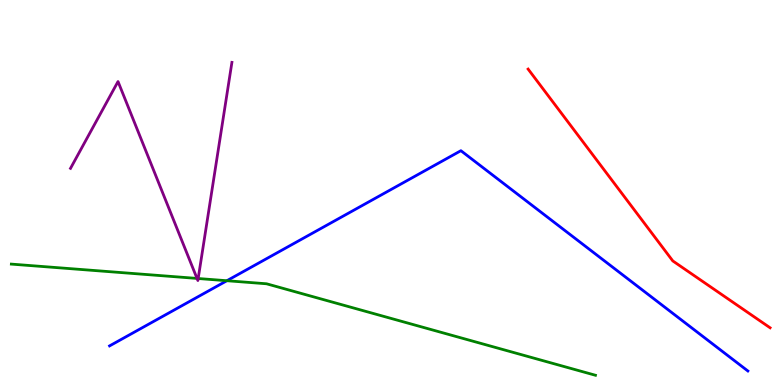[{'lines': ['blue', 'red'], 'intersections': []}, {'lines': ['green', 'red'], 'intersections': []}, {'lines': ['purple', 'red'], 'intersections': []}, {'lines': ['blue', 'green'], 'intersections': [{'x': 2.93, 'y': 2.71}]}, {'lines': ['blue', 'purple'], 'intersections': []}, {'lines': ['green', 'purple'], 'intersections': [{'x': 2.54, 'y': 2.77}, {'x': 2.56, 'y': 2.77}]}]